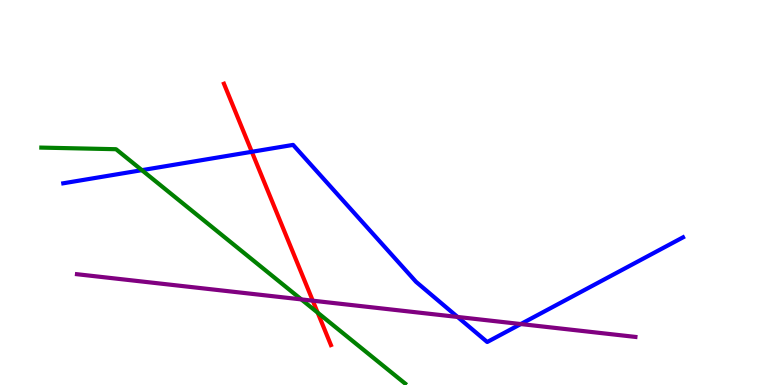[{'lines': ['blue', 'red'], 'intersections': [{'x': 3.25, 'y': 6.06}]}, {'lines': ['green', 'red'], 'intersections': [{'x': 4.1, 'y': 1.88}]}, {'lines': ['purple', 'red'], 'intersections': [{'x': 4.04, 'y': 2.19}]}, {'lines': ['blue', 'green'], 'intersections': [{'x': 1.83, 'y': 5.58}]}, {'lines': ['blue', 'purple'], 'intersections': [{'x': 5.9, 'y': 1.77}, {'x': 6.72, 'y': 1.58}]}, {'lines': ['green', 'purple'], 'intersections': [{'x': 3.89, 'y': 2.22}]}]